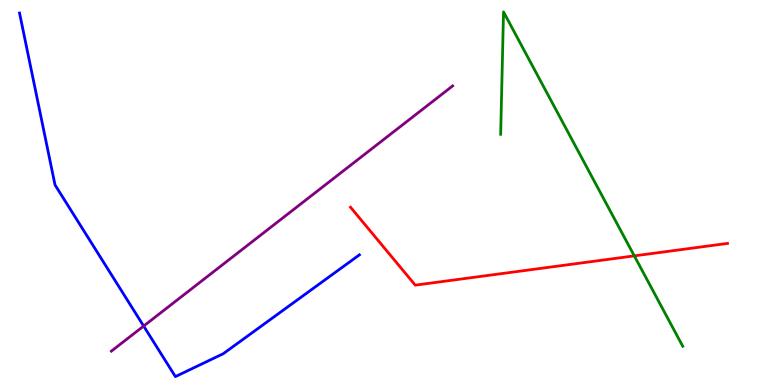[{'lines': ['blue', 'red'], 'intersections': []}, {'lines': ['green', 'red'], 'intersections': [{'x': 8.18, 'y': 3.35}]}, {'lines': ['purple', 'red'], 'intersections': []}, {'lines': ['blue', 'green'], 'intersections': []}, {'lines': ['blue', 'purple'], 'intersections': [{'x': 1.85, 'y': 1.53}]}, {'lines': ['green', 'purple'], 'intersections': []}]